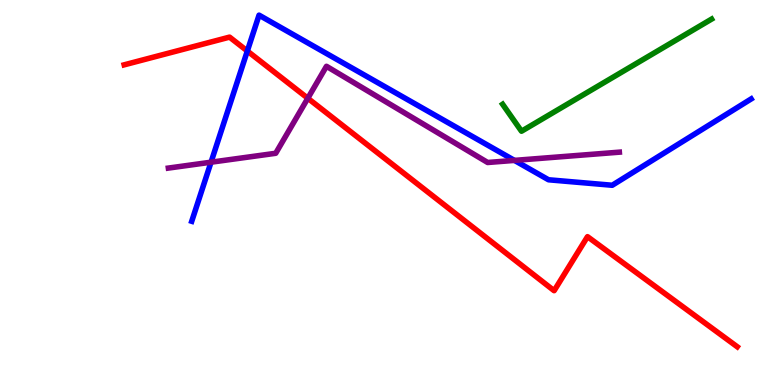[{'lines': ['blue', 'red'], 'intersections': [{'x': 3.19, 'y': 8.68}]}, {'lines': ['green', 'red'], 'intersections': []}, {'lines': ['purple', 'red'], 'intersections': [{'x': 3.97, 'y': 7.45}]}, {'lines': ['blue', 'green'], 'intersections': []}, {'lines': ['blue', 'purple'], 'intersections': [{'x': 2.72, 'y': 5.79}, {'x': 6.64, 'y': 5.83}]}, {'lines': ['green', 'purple'], 'intersections': []}]